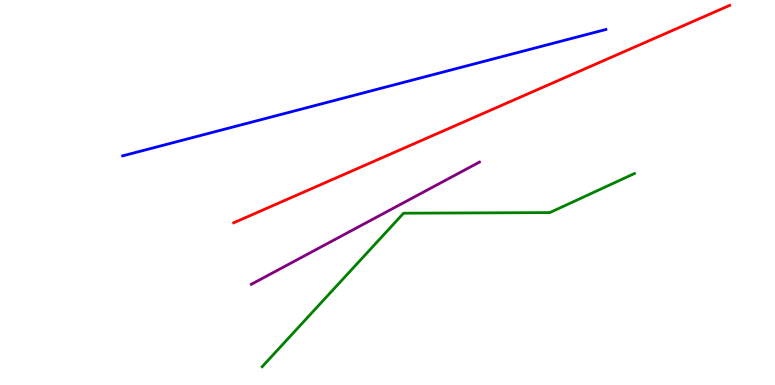[{'lines': ['blue', 'red'], 'intersections': []}, {'lines': ['green', 'red'], 'intersections': []}, {'lines': ['purple', 'red'], 'intersections': []}, {'lines': ['blue', 'green'], 'intersections': []}, {'lines': ['blue', 'purple'], 'intersections': []}, {'lines': ['green', 'purple'], 'intersections': []}]